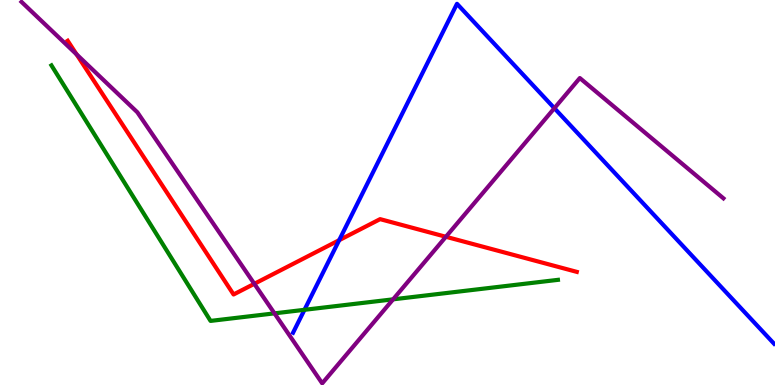[{'lines': ['blue', 'red'], 'intersections': [{'x': 4.38, 'y': 3.76}]}, {'lines': ['green', 'red'], 'intersections': []}, {'lines': ['purple', 'red'], 'intersections': [{'x': 0.988, 'y': 8.59}, {'x': 3.28, 'y': 2.63}, {'x': 5.75, 'y': 3.85}]}, {'lines': ['blue', 'green'], 'intersections': [{'x': 3.93, 'y': 1.95}]}, {'lines': ['blue', 'purple'], 'intersections': [{'x': 7.15, 'y': 7.19}]}, {'lines': ['green', 'purple'], 'intersections': [{'x': 3.54, 'y': 1.86}, {'x': 5.07, 'y': 2.23}]}]